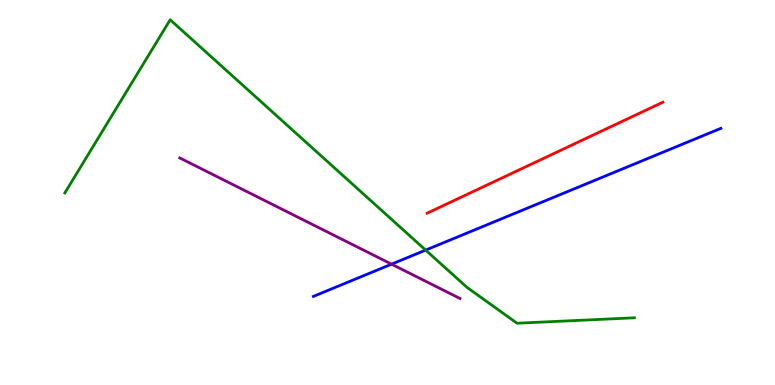[{'lines': ['blue', 'red'], 'intersections': []}, {'lines': ['green', 'red'], 'intersections': []}, {'lines': ['purple', 'red'], 'intersections': []}, {'lines': ['blue', 'green'], 'intersections': [{'x': 5.49, 'y': 3.5}]}, {'lines': ['blue', 'purple'], 'intersections': [{'x': 5.05, 'y': 3.14}]}, {'lines': ['green', 'purple'], 'intersections': []}]